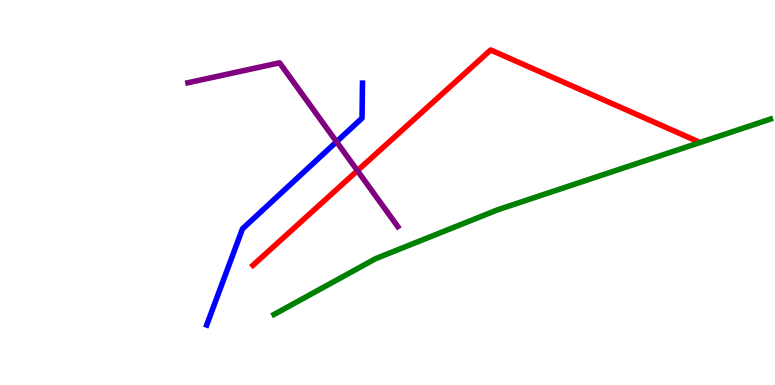[{'lines': ['blue', 'red'], 'intersections': []}, {'lines': ['green', 'red'], 'intersections': []}, {'lines': ['purple', 'red'], 'intersections': [{'x': 4.61, 'y': 5.57}]}, {'lines': ['blue', 'green'], 'intersections': []}, {'lines': ['blue', 'purple'], 'intersections': [{'x': 4.34, 'y': 6.32}]}, {'lines': ['green', 'purple'], 'intersections': []}]